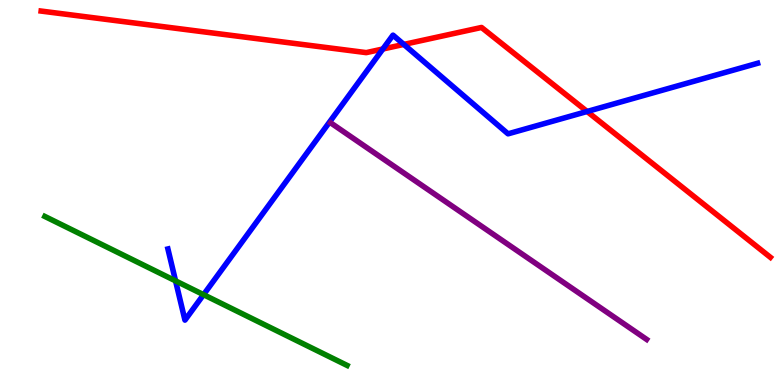[{'lines': ['blue', 'red'], 'intersections': [{'x': 4.94, 'y': 8.73}, {'x': 5.21, 'y': 8.85}, {'x': 7.58, 'y': 7.1}]}, {'lines': ['green', 'red'], 'intersections': []}, {'lines': ['purple', 'red'], 'intersections': []}, {'lines': ['blue', 'green'], 'intersections': [{'x': 2.27, 'y': 2.7}, {'x': 2.63, 'y': 2.35}]}, {'lines': ['blue', 'purple'], 'intersections': []}, {'lines': ['green', 'purple'], 'intersections': []}]